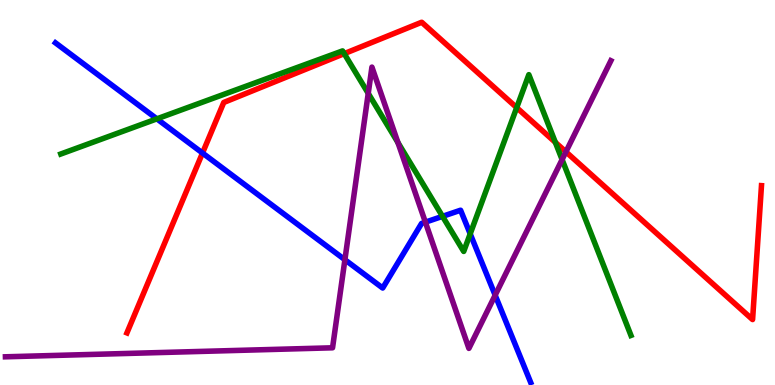[{'lines': ['blue', 'red'], 'intersections': [{'x': 2.61, 'y': 6.03}]}, {'lines': ['green', 'red'], 'intersections': [{'x': 4.44, 'y': 8.61}, {'x': 6.67, 'y': 7.2}, {'x': 7.17, 'y': 6.3}]}, {'lines': ['purple', 'red'], 'intersections': [{'x': 7.3, 'y': 6.06}]}, {'lines': ['blue', 'green'], 'intersections': [{'x': 2.02, 'y': 6.91}, {'x': 5.71, 'y': 4.38}, {'x': 6.07, 'y': 3.93}]}, {'lines': ['blue', 'purple'], 'intersections': [{'x': 4.45, 'y': 3.25}, {'x': 5.49, 'y': 4.23}, {'x': 6.39, 'y': 2.33}]}, {'lines': ['green', 'purple'], 'intersections': [{'x': 4.75, 'y': 7.57}, {'x': 5.13, 'y': 6.3}, {'x': 7.25, 'y': 5.86}]}]